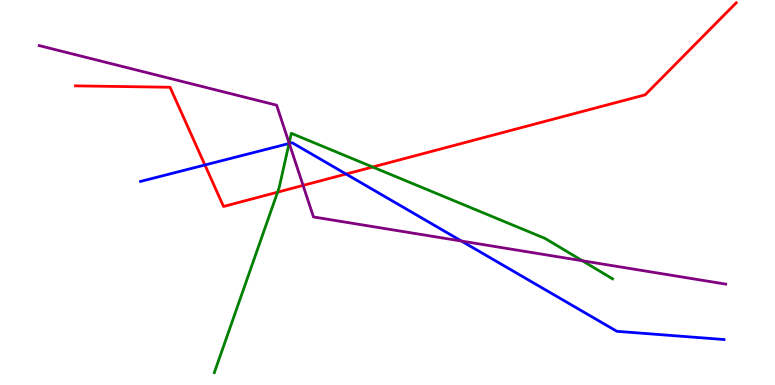[{'lines': ['blue', 'red'], 'intersections': [{'x': 2.64, 'y': 5.71}, {'x': 4.47, 'y': 5.48}]}, {'lines': ['green', 'red'], 'intersections': [{'x': 3.58, 'y': 5.01}, {'x': 4.81, 'y': 5.66}]}, {'lines': ['purple', 'red'], 'intersections': [{'x': 3.91, 'y': 5.18}]}, {'lines': ['blue', 'green'], 'intersections': [{'x': 3.73, 'y': 6.27}]}, {'lines': ['blue', 'purple'], 'intersections': [{'x': 3.73, 'y': 6.27}, {'x': 5.95, 'y': 3.74}]}, {'lines': ['green', 'purple'], 'intersections': [{'x': 3.73, 'y': 6.28}, {'x': 7.51, 'y': 3.23}]}]